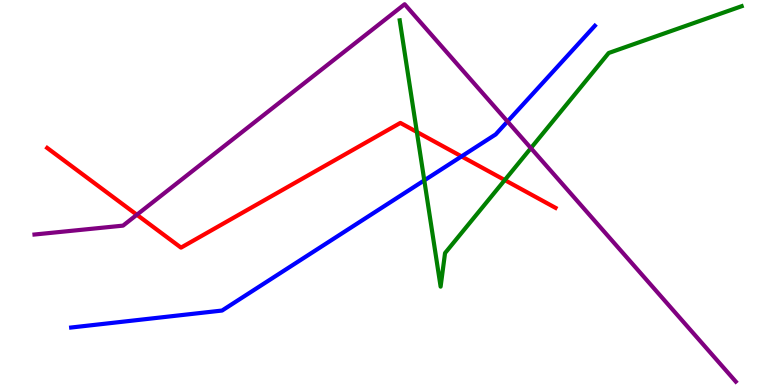[{'lines': ['blue', 'red'], 'intersections': [{'x': 5.96, 'y': 5.94}]}, {'lines': ['green', 'red'], 'intersections': [{'x': 5.38, 'y': 6.57}, {'x': 6.51, 'y': 5.32}]}, {'lines': ['purple', 'red'], 'intersections': [{'x': 1.77, 'y': 4.42}]}, {'lines': ['blue', 'green'], 'intersections': [{'x': 5.47, 'y': 5.32}]}, {'lines': ['blue', 'purple'], 'intersections': [{'x': 6.55, 'y': 6.85}]}, {'lines': ['green', 'purple'], 'intersections': [{'x': 6.85, 'y': 6.15}]}]